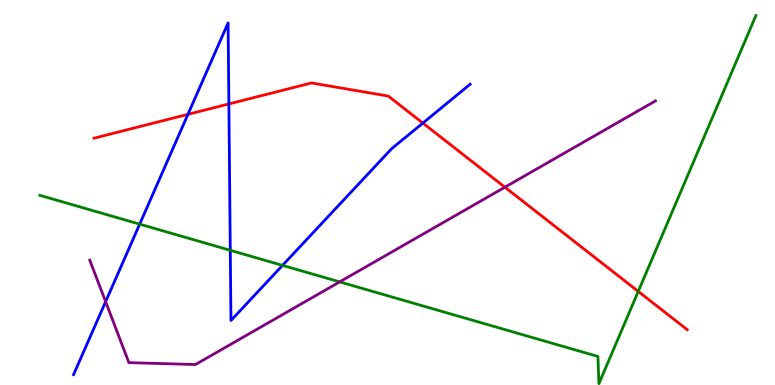[{'lines': ['blue', 'red'], 'intersections': [{'x': 2.43, 'y': 7.03}, {'x': 2.95, 'y': 7.3}, {'x': 5.46, 'y': 6.8}]}, {'lines': ['green', 'red'], 'intersections': [{'x': 8.24, 'y': 2.43}]}, {'lines': ['purple', 'red'], 'intersections': [{'x': 6.51, 'y': 5.14}]}, {'lines': ['blue', 'green'], 'intersections': [{'x': 1.8, 'y': 4.18}, {'x': 2.97, 'y': 3.5}, {'x': 3.65, 'y': 3.11}]}, {'lines': ['blue', 'purple'], 'intersections': [{'x': 1.36, 'y': 2.16}]}, {'lines': ['green', 'purple'], 'intersections': [{'x': 4.38, 'y': 2.68}]}]